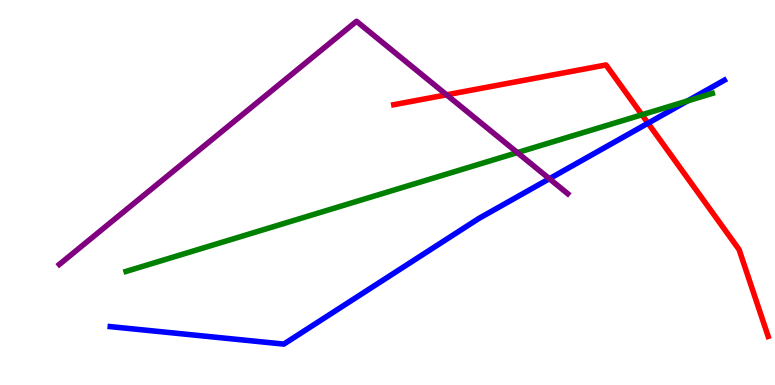[{'lines': ['blue', 'red'], 'intersections': [{'x': 8.36, 'y': 6.8}]}, {'lines': ['green', 'red'], 'intersections': [{'x': 8.28, 'y': 7.02}]}, {'lines': ['purple', 'red'], 'intersections': [{'x': 5.76, 'y': 7.54}]}, {'lines': ['blue', 'green'], 'intersections': [{'x': 8.87, 'y': 7.38}]}, {'lines': ['blue', 'purple'], 'intersections': [{'x': 7.09, 'y': 5.36}]}, {'lines': ['green', 'purple'], 'intersections': [{'x': 6.68, 'y': 6.04}]}]